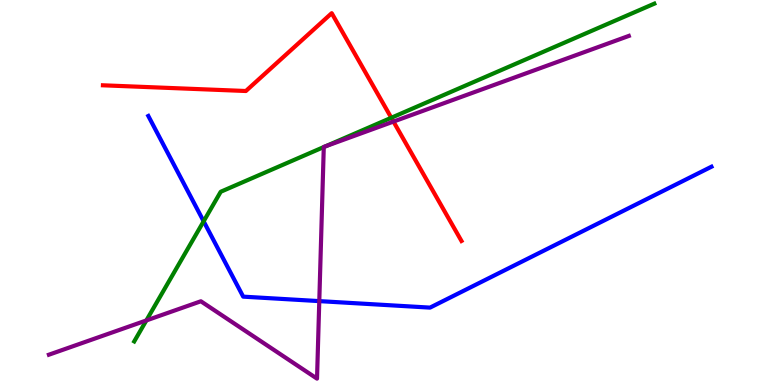[{'lines': ['blue', 'red'], 'intersections': []}, {'lines': ['green', 'red'], 'intersections': [{'x': 5.05, 'y': 6.94}]}, {'lines': ['purple', 'red'], 'intersections': [{'x': 5.08, 'y': 6.84}]}, {'lines': ['blue', 'green'], 'intersections': [{'x': 2.63, 'y': 4.25}]}, {'lines': ['blue', 'purple'], 'intersections': [{'x': 4.12, 'y': 2.18}]}, {'lines': ['green', 'purple'], 'intersections': [{'x': 1.89, 'y': 1.68}, {'x': 4.18, 'y': 6.18}, {'x': 4.2, 'y': 6.2}]}]